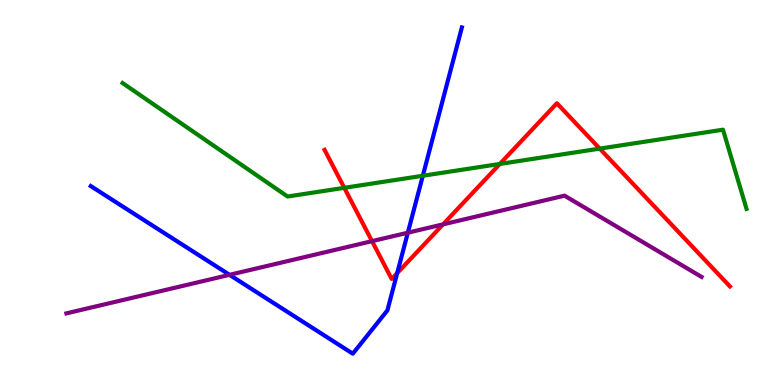[{'lines': ['blue', 'red'], 'intersections': [{'x': 5.13, 'y': 2.91}]}, {'lines': ['green', 'red'], 'intersections': [{'x': 4.44, 'y': 5.12}, {'x': 6.45, 'y': 5.74}, {'x': 7.74, 'y': 6.14}]}, {'lines': ['purple', 'red'], 'intersections': [{'x': 4.8, 'y': 3.74}, {'x': 5.72, 'y': 4.17}]}, {'lines': ['blue', 'green'], 'intersections': [{'x': 5.46, 'y': 5.43}]}, {'lines': ['blue', 'purple'], 'intersections': [{'x': 2.96, 'y': 2.86}, {'x': 5.26, 'y': 3.96}]}, {'lines': ['green', 'purple'], 'intersections': []}]